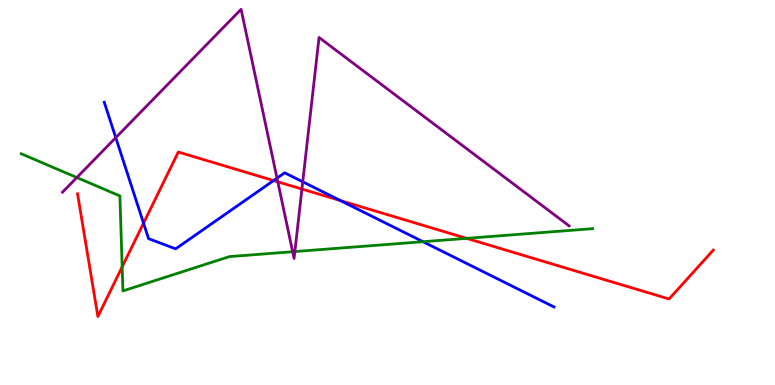[{'lines': ['blue', 'red'], 'intersections': [{'x': 1.85, 'y': 4.2}, {'x': 3.53, 'y': 5.31}, {'x': 4.39, 'y': 4.79}]}, {'lines': ['green', 'red'], 'intersections': [{'x': 1.58, 'y': 3.07}, {'x': 6.02, 'y': 3.81}]}, {'lines': ['purple', 'red'], 'intersections': [{'x': 3.58, 'y': 5.28}, {'x': 3.9, 'y': 5.09}]}, {'lines': ['blue', 'green'], 'intersections': [{'x': 5.46, 'y': 3.72}]}, {'lines': ['blue', 'purple'], 'intersections': [{'x': 1.49, 'y': 6.42}, {'x': 3.57, 'y': 5.37}, {'x': 3.91, 'y': 5.28}]}, {'lines': ['green', 'purple'], 'intersections': [{'x': 0.991, 'y': 5.39}, {'x': 3.78, 'y': 3.46}, {'x': 3.8, 'y': 3.47}]}]